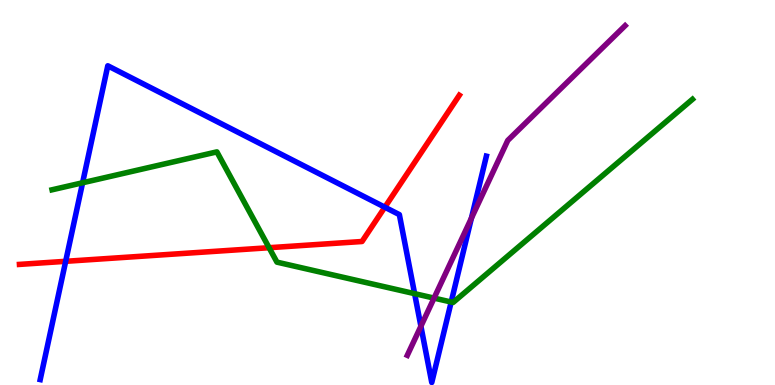[{'lines': ['blue', 'red'], 'intersections': [{'x': 0.847, 'y': 3.21}, {'x': 4.97, 'y': 4.62}]}, {'lines': ['green', 'red'], 'intersections': [{'x': 3.47, 'y': 3.57}]}, {'lines': ['purple', 'red'], 'intersections': []}, {'lines': ['blue', 'green'], 'intersections': [{'x': 1.07, 'y': 5.25}, {'x': 5.35, 'y': 2.37}, {'x': 5.82, 'y': 2.16}]}, {'lines': ['blue', 'purple'], 'intersections': [{'x': 5.43, 'y': 1.53}, {'x': 6.08, 'y': 4.33}]}, {'lines': ['green', 'purple'], 'intersections': [{'x': 5.6, 'y': 2.26}]}]